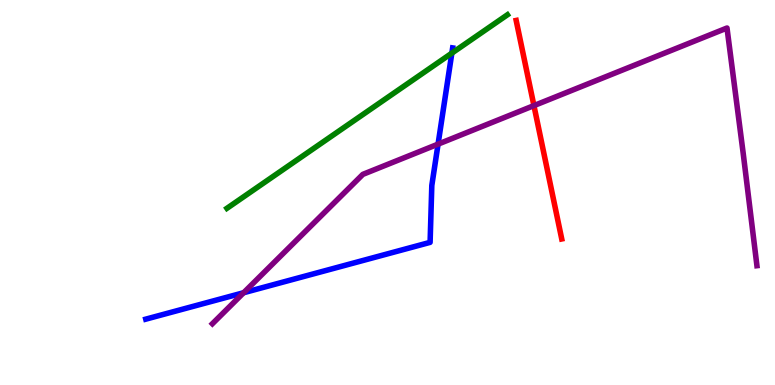[{'lines': ['blue', 'red'], 'intersections': []}, {'lines': ['green', 'red'], 'intersections': []}, {'lines': ['purple', 'red'], 'intersections': [{'x': 6.89, 'y': 7.26}]}, {'lines': ['blue', 'green'], 'intersections': [{'x': 5.83, 'y': 8.62}]}, {'lines': ['blue', 'purple'], 'intersections': [{'x': 3.14, 'y': 2.4}, {'x': 5.65, 'y': 6.26}]}, {'lines': ['green', 'purple'], 'intersections': []}]